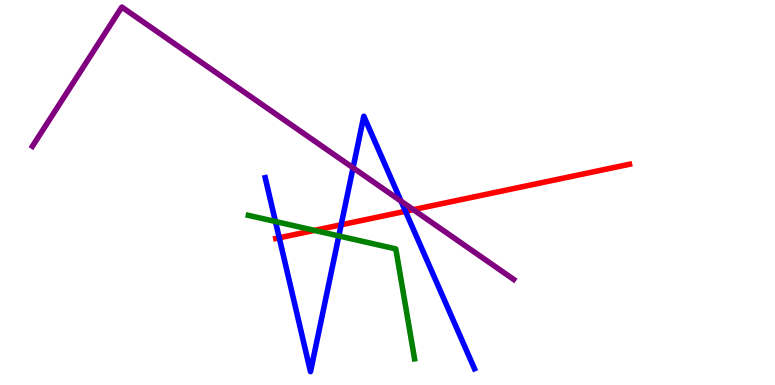[{'lines': ['blue', 'red'], 'intersections': [{'x': 3.6, 'y': 3.82}, {'x': 4.4, 'y': 4.16}, {'x': 5.23, 'y': 4.51}]}, {'lines': ['green', 'red'], 'intersections': [{'x': 4.06, 'y': 4.02}]}, {'lines': ['purple', 'red'], 'intersections': [{'x': 5.33, 'y': 4.55}]}, {'lines': ['blue', 'green'], 'intersections': [{'x': 3.55, 'y': 4.25}, {'x': 4.37, 'y': 3.87}]}, {'lines': ['blue', 'purple'], 'intersections': [{'x': 4.56, 'y': 5.64}, {'x': 5.17, 'y': 4.78}]}, {'lines': ['green', 'purple'], 'intersections': []}]